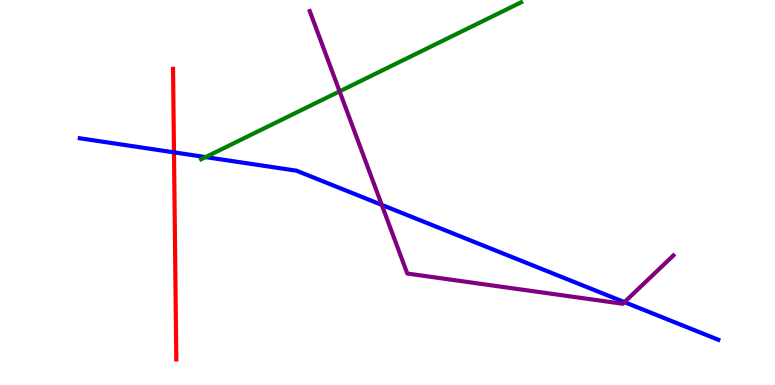[{'lines': ['blue', 'red'], 'intersections': [{'x': 2.24, 'y': 6.04}]}, {'lines': ['green', 'red'], 'intersections': []}, {'lines': ['purple', 'red'], 'intersections': []}, {'lines': ['blue', 'green'], 'intersections': [{'x': 2.65, 'y': 5.92}]}, {'lines': ['blue', 'purple'], 'intersections': [{'x': 4.93, 'y': 4.68}, {'x': 8.06, 'y': 2.15}]}, {'lines': ['green', 'purple'], 'intersections': [{'x': 4.38, 'y': 7.63}]}]